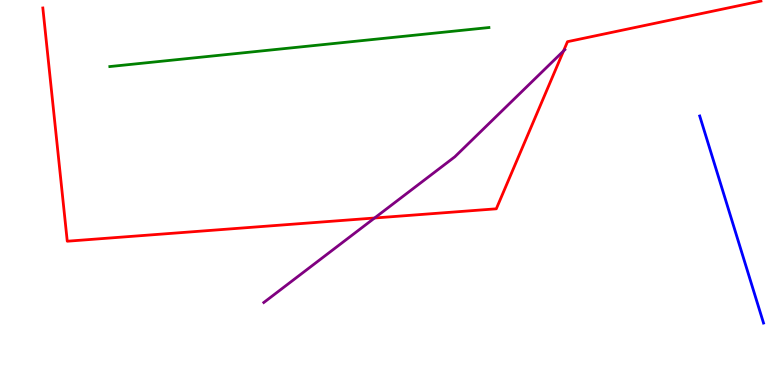[{'lines': ['blue', 'red'], 'intersections': []}, {'lines': ['green', 'red'], 'intersections': []}, {'lines': ['purple', 'red'], 'intersections': [{'x': 4.83, 'y': 4.34}, {'x': 7.27, 'y': 8.68}]}, {'lines': ['blue', 'green'], 'intersections': []}, {'lines': ['blue', 'purple'], 'intersections': []}, {'lines': ['green', 'purple'], 'intersections': []}]